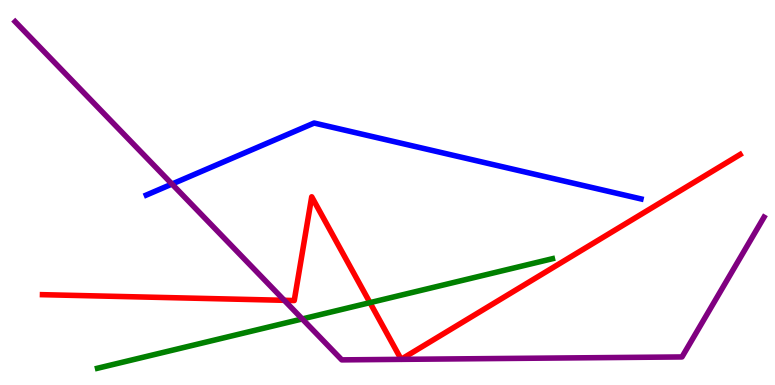[{'lines': ['blue', 'red'], 'intersections': []}, {'lines': ['green', 'red'], 'intersections': [{'x': 4.77, 'y': 2.14}]}, {'lines': ['purple', 'red'], 'intersections': [{'x': 3.67, 'y': 2.2}]}, {'lines': ['blue', 'green'], 'intersections': []}, {'lines': ['blue', 'purple'], 'intersections': [{'x': 2.22, 'y': 5.22}]}, {'lines': ['green', 'purple'], 'intersections': [{'x': 3.9, 'y': 1.72}]}]